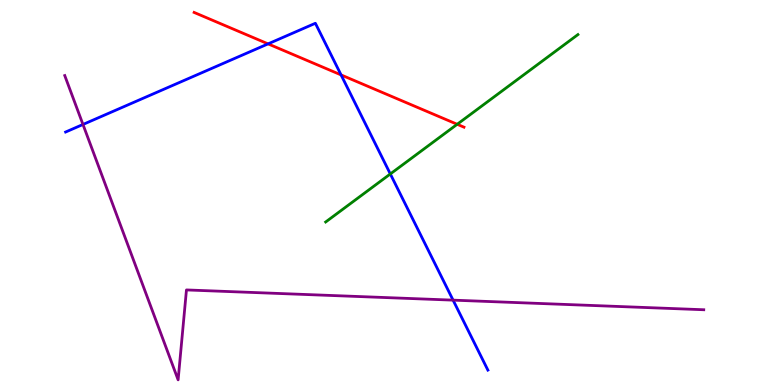[{'lines': ['blue', 'red'], 'intersections': [{'x': 3.46, 'y': 8.86}, {'x': 4.4, 'y': 8.05}]}, {'lines': ['green', 'red'], 'intersections': [{'x': 5.9, 'y': 6.77}]}, {'lines': ['purple', 'red'], 'intersections': []}, {'lines': ['blue', 'green'], 'intersections': [{'x': 5.04, 'y': 5.48}]}, {'lines': ['blue', 'purple'], 'intersections': [{'x': 1.07, 'y': 6.77}, {'x': 5.85, 'y': 2.2}]}, {'lines': ['green', 'purple'], 'intersections': []}]